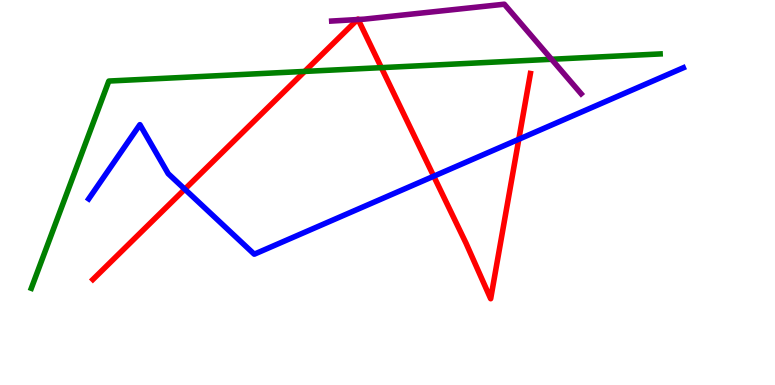[{'lines': ['blue', 'red'], 'intersections': [{'x': 2.38, 'y': 5.09}, {'x': 5.6, 'y': 5.42}, {'x': 6.69, 'y': 6.38}]}, {'lines': ['green', 'red'], 'intersections': [{'x': 3.93, 'y': 8.14}, {'x': 4.92, 'y': 8.24}]}, {'lines': ['purple', 'red'], 'intersections': [{'x': 4.61, 'y': 9.49}, {'x': 4.62, 'y': 9.49}]}, {'lines': ['blue', 'green'], 'intersections': []}, {'lines': ['blue', 'purple'], 'intersections': []}, {'lines': ['green', 'purple'], 'intersections': [{'x': 7.12, 'y': 8.46}]}]